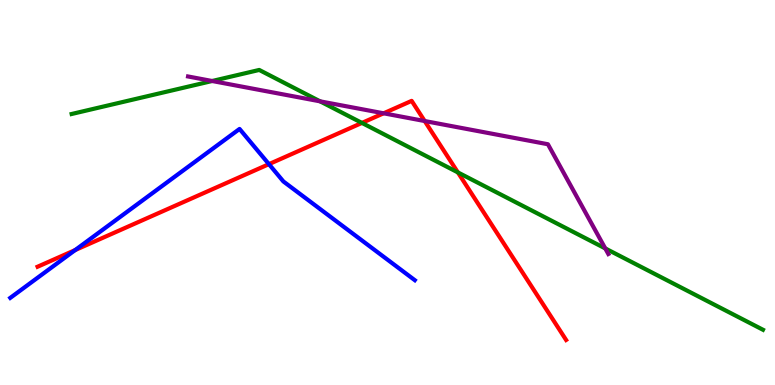[{'lines': ['blue', 'red'], 'intersections': [{'x': 0.97, 'y': 3.5}, {'x': 3.47, 'y': 5.74}]}, {'lines': ['green', 'red'], 'intersections': [{'x': 4.67, 'y': 6.81}, {'x': 5.91, 'y': 5.52}]}, {'lines': ['purple', 'red'], 'intersections': [{'x': 4.95, 'y': 7.06}, {'x': 5.48, 'y': 6.86}]}, {'lines': ['blue', 'green'], 'intersections': []}, {'lines': ['blue', 'purple'], 'intersections': []}, {'lines': ['green', 'purple'], 'intersections': [{'x': 2.74, 'y': 7.9}, {'x': 4.13, 'y': 7.37}, {'x': 7.81, 'y': 3.55}]}]